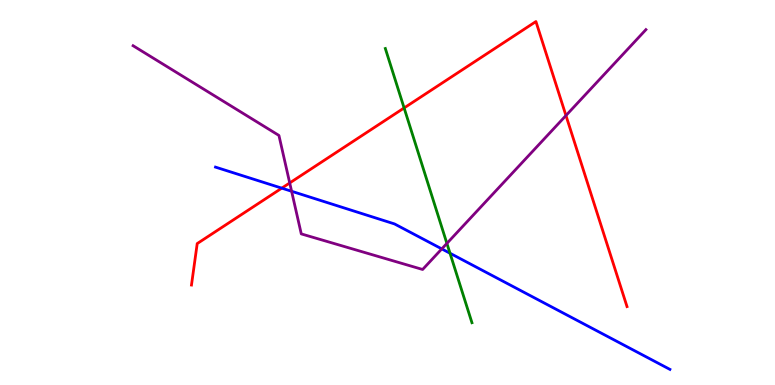[{'lines': ['blue', 'red'], 'intersections': [{'x': 3.64, 'y': 5.11}]}, {'lines': ['green', 'red'], 'intersections': [{'x': 5.21, 'y': 7.2}]}, {'lines': ['purple', 'red'], 'intersections': [{'x': 3.74, 'y': 5.25}, {'x': 7.3, 'y': 7.0}]}, {'lines': ['blue', 'green'], 'intersections': [{'x': 5.81, 'y': 3.42}]}, {'lines': ['blue', 'purple'], 'intersections': [{'x': 3.76, 'y': 5.03}, {'x': 5.7, 'y': 3.54}]}, {'lines': ['green', 'purple'], 'intersections': [{'x': 5.77, 'y': 3.68}]}]